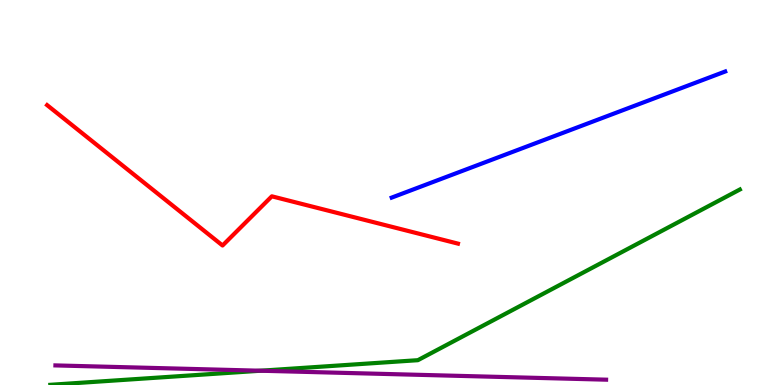[{'lines': ['blue', 'red'], 'intersections': []}, {'lines': ['green', 'red'], 'intersections': []}, {'lines': ['purple', 'red'], 'intersections': []}, {'lines': ['blue', 'green'], 'intersections': []}, {'lines': ['blue', 'purple'], 'intersections': []}, {'lines': ['green', 'purple'], 'intersections': [{'x': 3.36, 'y': 0.371}]}]